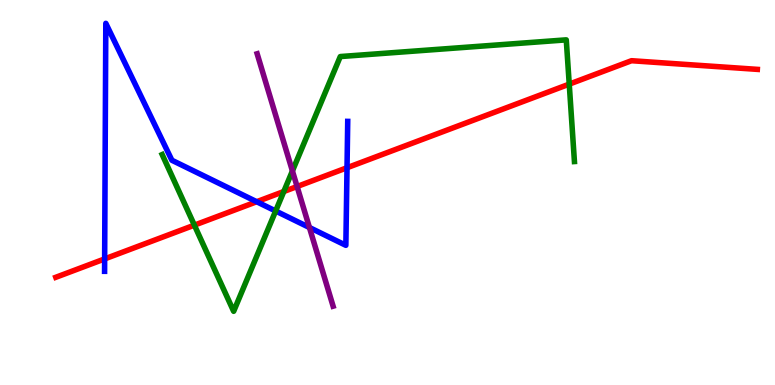[{'lines': ['blue', 'red'], 'intersections': [{'x': 1.35, 'y': 3.27}, {'x': 3.31, 'y': 4.76}, {'x': 4.48, 'y': 5.64}]}, {'lines': ['green', 'red'], 'intersections': [{'x': 2.51, 'y': 4.15}, {'x': 3.66, 'y': 5.03}, {'x': 7.35, 'y': 7.81}]}, {'lines': ['purple', 'red'], 'intersections': [{'x': 3.83, 'y': 5.16}]}, {'lines': ['blue', 'green'], 'intersections': [{'x': 3.56, 'y': 4.52}]}, {'lines': ['blue', 'purple'], 'intersections': [{'x': 3.99, 'y': 4.09}]}, {'lines': ['green', 'purple'], 'intersections': [{'x': 3.77, 'y': 5.56}]}]